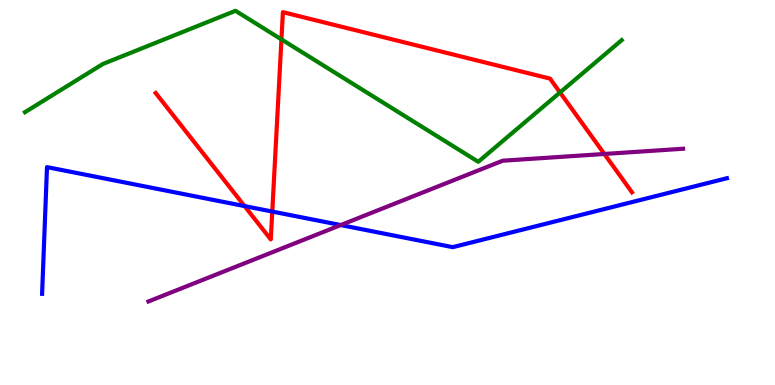[{'lines': ['blue', 'red'], 'intersections': [{'x': 3.16, 'y': 4.65}, {'x': 3.51, 'y': 4.5}]}, {'lines': ['green', 'red'], 'intersections': [{'x': 3.63, 'y': 8.98}, {'x': 7.23, 'y': 7.6}]}, {'lines': ['purple', 'red'], 'intersections': [{'x': 7.8, 'y': 6.0}]}, {'lines': ['blue', 'green'], 'intersections': []}, {'lines': ['blue', 'purple'], 'intersections': [{'x': 4.4, 'y': 4.15}]}, {'lines': ['green', 'purple'], 'intersections': []}]